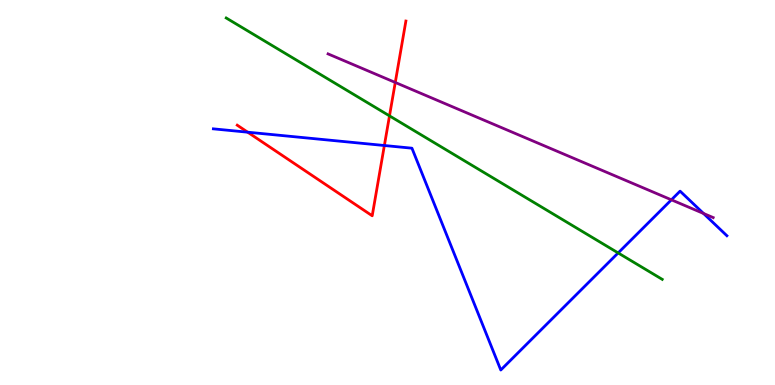[{'lines': ['blue', 'red'], 'intersections': [{'x': 3.2, 'y': 6.57}, {'x': 4.96, 'y': 6.22}]}, {'lines': ['green', 'red'], 'intersections': [{'x': 5.03, 'y': 6.99}]}, {'lines': ['purple', 'red'], 'intersections': [{'x': 5.1, 'y': 7.86}]}, {'lines': ['blue', 'green'], 'intersections': [{'x': 7.98, 'y': 3.43}]}, {'lines': ['blue', 'purple'], 'intersections': [{'x': 8.66, 'y': 4.81}, {'x': 9.08, 'y': 4.46}]}, {'lines': ['green', 'purple'], 'intersections': []}]